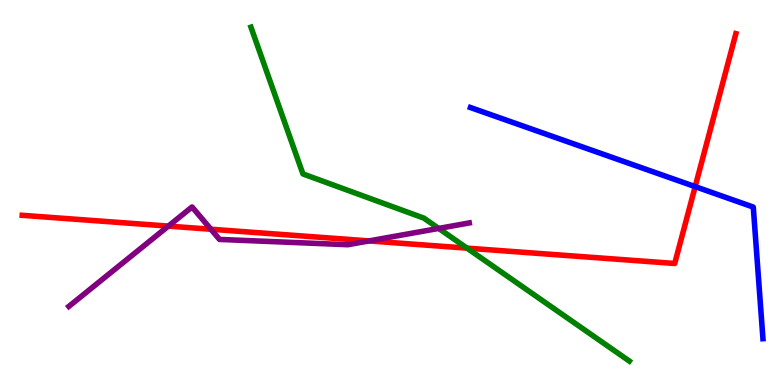[{'lines': ['blue', 'red'], 'intersections': [{'x': 8.97, 'y': 5.15}]}, {'lines': ['green', 'red'], 'intersections': [{'x': 6.03, 'y': 3.55}]}, {'lines': ['purple', 'red'], 'intersections': [{'x': 2.17, 'y': 4.13}, {'x': 2.72, 'y': 4.05}, {'x': 4.76, 'y': 3.74}]}, {'lines': ['blue', 'green'], 'intersections': []}, {'lines': ['blue', 'purple'], 'intersections': []}, {'lines': ['green', 'purple'], 'intersections': [{'x': 5.66, 'y': 4.07}]}]